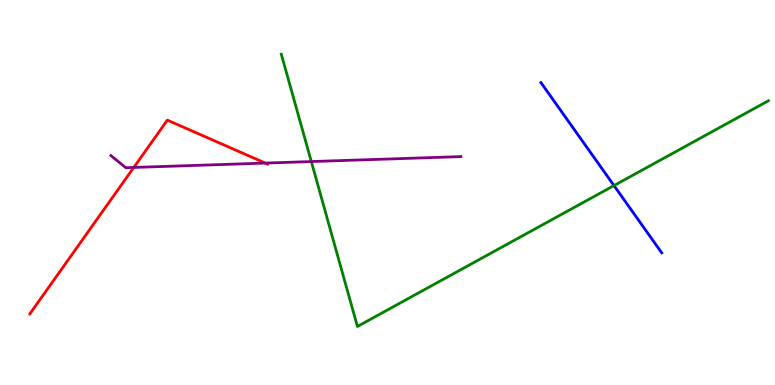[{'lines': ['blue', 'red'], 'intersections': []}, {'lines': ['green', 'red'], 'intersections': []}, {'lines': ['purple', 'red'], 'intersections': [{'x': 1.73, 'y': 5.65}, {'x': 3.42, 'y': 5.76}]}, {'lines': ['blue', 'green'], 'intersections': [{'x': 7.92, 'y': 5.18}]}, {'lines': ['blue', 'purple'], 'intersections': []}, {'lines': ['green', 'purple'], 'intersections': [{'x': 4.02, 'y': 5.8}]}]